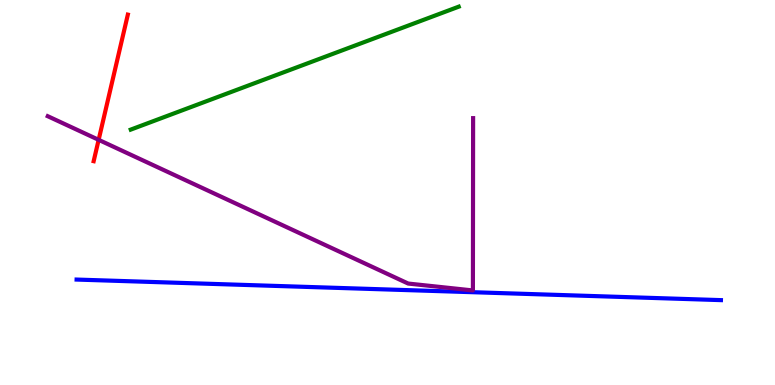[{'lines': ['blue', 'red'], 'intersections': []}, {'lines': ['green', 'red'], 'intersections': []}, {'lines': ['purple', 'red'], 'intersections': [{'x': 1.27, 'y': 6.37}]}, {'lines': ['blue', 'green'], 'intersections': []}, {'lines': ['blue', 'purple'], 'intersections': []}, {'lines': ['green', 'purple'], 'intersections': []}]